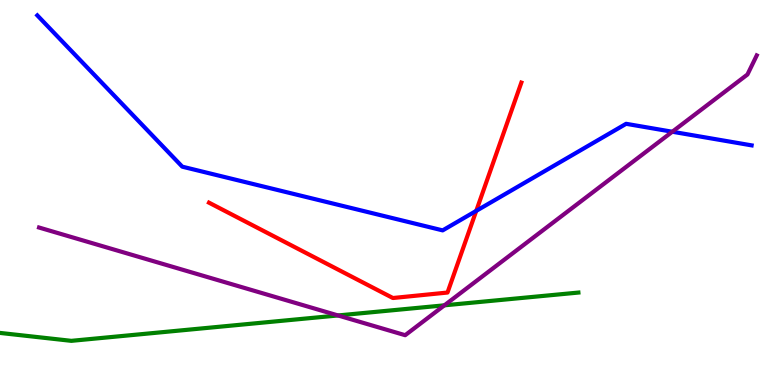[{'lines': ['blue', 'red'], 'intersections': [{'x': 6.15, 'y': 4.52}]}, {'lines': ['green', 'red'], 'intersections': []}, {'lines': ['purple', 'red'], 'intersections': []}, {'lines': ['blue', 'green'], 'intersections': []}, {'lines': ['blue', 'purple'], 'intersections': [{'x': 8.67, 'y': 6.58}]}, {'lines': ['green', 'purple'], 'intersections': [{'x': 4.36, 'y': 1.81}, {'x': 5.73, 'y': 2.07}]}]